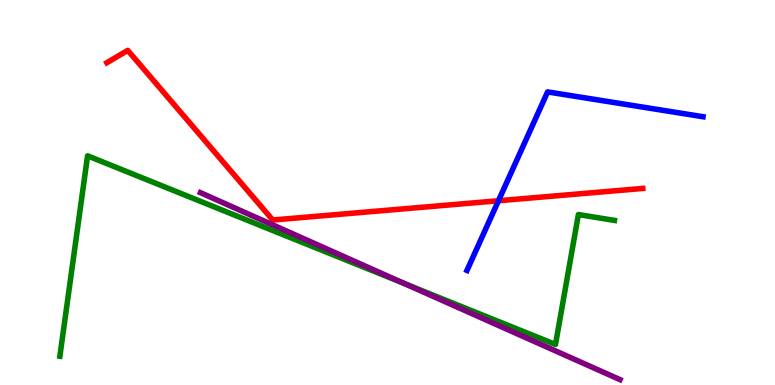[{'lines': ['blue', 'red'], 'intersections': [{'x': 6.43, 'y': 4.79}]}, {'lines': ['green', 'red'], 'intersections': []}, {'lines': ['purple', 'red'], 'intersections': []}, {'lines': ['blue', 'green'], 'intersections': []}, {'lines': ['blue', 'purple'], 'intersections': []}, {'lines': ['green', 'purple'], 'intersections': [{'x': 5.22, 'y': 2.63}]}]